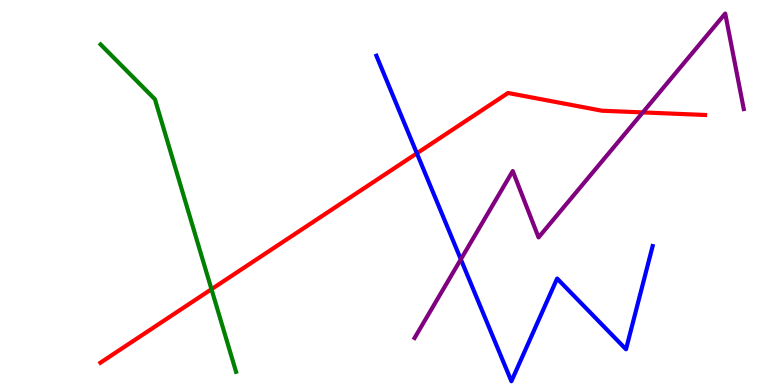[{'lines': ['blue', 'red'], 'intersections': [{'x': 5.38, 'y': 6.02}]}, {'lines': ['green', 'red'], 'intersections': [{'x': 2.73, 'y': 2.49}]}, {'lines': ['purple', 'red'], 'intersections': [{'x': 8.29, 'y': 7.08}]}, {'lines': ['blue', 'green'], 'intersections': []}, {'lines': ['blue', 'purple'], 'intersections': [{'x': 5.95, 'y': 3.26}]}, {'lines': ['green', 'purple'], 'intersections': []}]